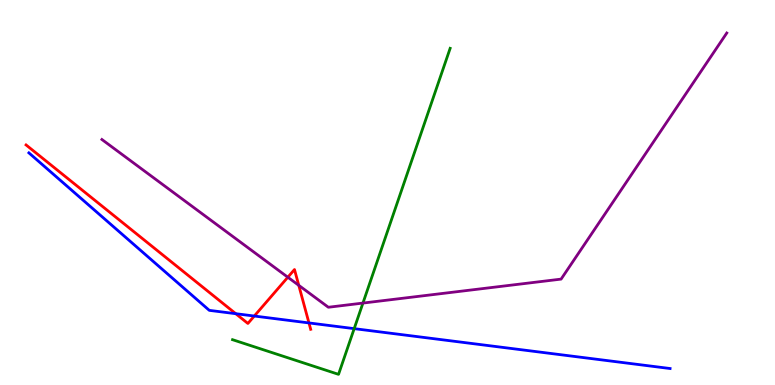[{'lines': ['blue', 'red'], 'intersections': [{'x': 3.04, 'y': 1.85}, {'x': 3.28, 'y': 1.79}, {'x': 3.99, 'y': 1.61}]}, {'lines': ['green', 'red'], 'intersections': []}, {'lines': ['purple', 'red'], 'intersections': [{'x': 3.71, 'y': 2.8}, {'x': 3.86, 'y': 2.59}]}, {'lines': ['blue', 'green'], 'intersections': [{'x': 4.57, 'y': 1.46}]}, {'lines': ['blue', 'purple'], 'intersections': []}, {'lines': ['green', 'purple'], 'intersections': [{'x': 4.68, 'y': 2.13}]}]